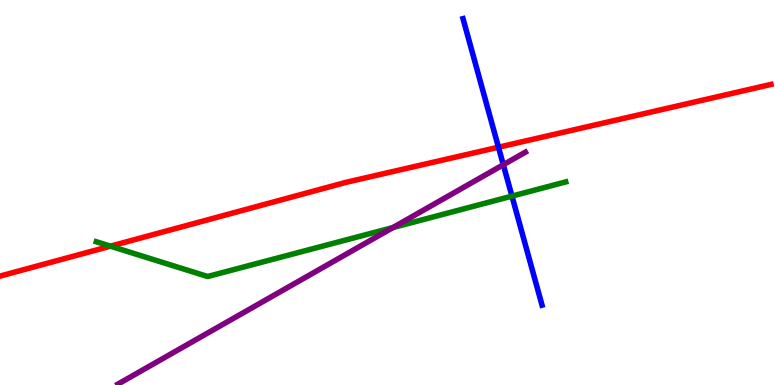[{'lines': ['blue', 'red'], 'intersections': [{'x': 6.43, 'y': 6.18}]}, {'lines': ['green', 'red'], 'intersections': [{'x': 1.43, 'y': 3.61}]}, {'lines': ['purple', 'red'], 'intersections': []}, {'lines': ['blue', 'green'], 'intersections': [{'x': 6.61, 'y': 4.91}]}, {'lines': ['blue', 'purple'], 'intersections': [{'x': 6.49, 'y': 5.72}]}, {'lines': ['green', 'purple'], 'intersections': [{'x': 5.07, 'y': 4.09}]}]